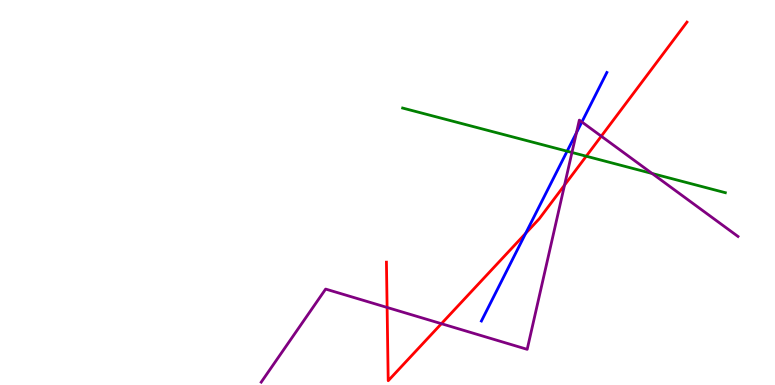[{'lines': ['blue', 'red'], 'intersections': [{'x': 6.78, 'y': 3.94}]}, {'lines': ['green', 'red'], 'intersections': [{'x': 7.56, 'y': 5.94}]}, {'lines': ['purple', 'red'], 'intersections': [{'x': 4.99, 'y': 2.01}, {'x': 5.7, 'y': 1.59}, {'x': 7.28, 'y': 5.19}, {'x': 7.76, 'y': 6.46}]}, {'lines': ['blue', 'green'], 'intersections': [{'x': 7.32, 'y': 6.07}]}, {'lines': ['blue', 'purple'], 'intersections': [{'x': 7.44, 'y': 6.55}, {'x': 7.51, 'y': 6.83}]}, {'lines': ['green', 'purple'], 'intersections': [{'x': 7.38, 'y': 6.04}, {'x': 8.41, 'y': 5.49}]}]